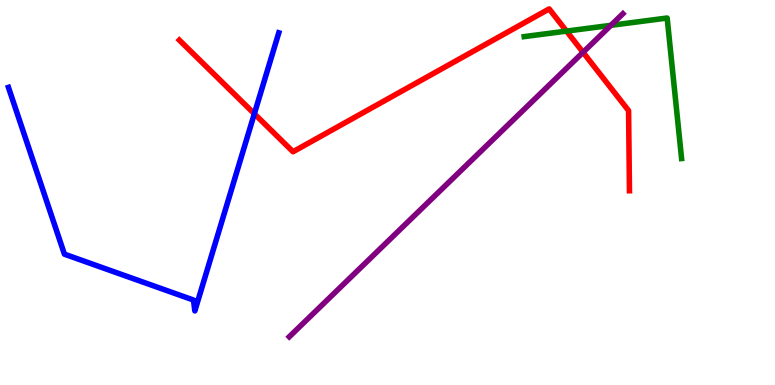[{'lines': ['blue', 'red'], 'intersections': [{'x': 3.28, 'y': 7.05}]}, {'lines': ['green', 'red'], 'intersections': [{'x': 7.31, 'y': 9.19}]}, {'lines': ['purple', 'red'], 'intersections': [{'x': 7.52, 'y': 8.64}]}, {'lines': ['blue', 'green'], 'intersections': []}, {'lines': ['blue', 'purple'], 'intersections': []}, {'lines': ['green', 'purple'], 'intersections': [{'x': 7.88, 'y': 9.34}]}]